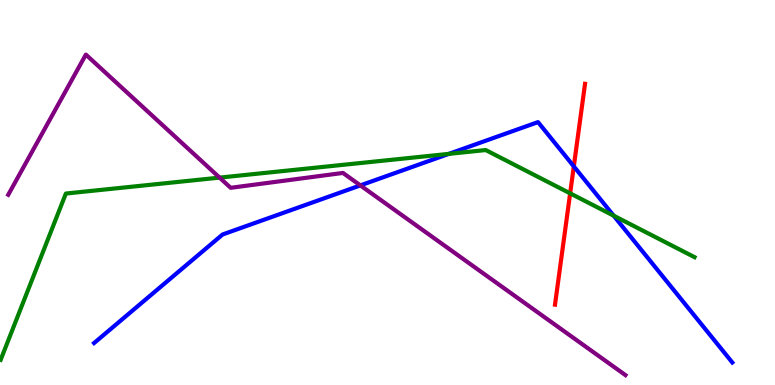[{'lines': ['blue', 'red'], 'intersections': [{'x': 7.4, 'y': 5.68}]}, {'lines': ['green', 'red'], 'intersections': [{'x': 7.36, 'y': 4.98}]}, {'lines': ['purple', 'red'], 'intersections': []}, {'lines': ['blue', 'green'], 'intersections': [{'x': 5.79, 'y': 6.0}, {'x': 7.92, 'y': 4.4}]}, {'lines': ['blue', 'purple'], 'intersections': [{'x': 4.65, 'y': 5.18}]}, {'lines': ['green', 'purple'], 'intersections': [{'x': 2.83, 'y': 5.39}]}]